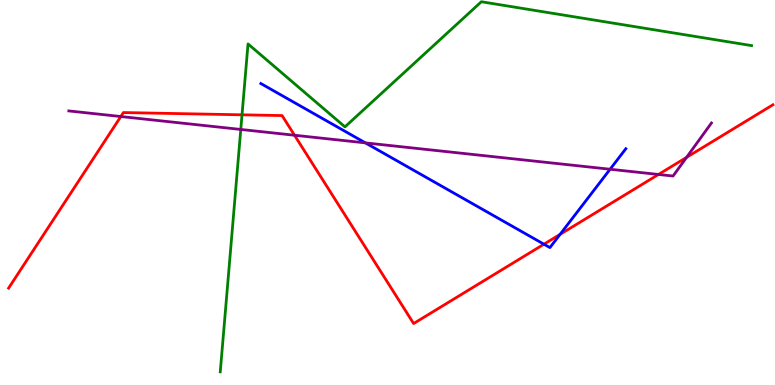[{'lines': ['blue', 'red'], 'intersections': [{'x': 7.02, 'y': 3.66}, {'x': 7.23, 'y': 3.91}]}, {'lines': ['green', 'red'], 'intersections': [{'x': 3.12, 'y': 7.02}]}, {'lines': ['purple', 'red'], 'intersections': [{'x': 1.56, 'y': 6.97}, {'x': 3.8, 'y': 6.49}, {'x': 8.5, 'y': 5.47}, {'x': 8.86, 'y': 5.91}]}, {'lines': ['blue', 'green'], 'intersections': []}, {'lines': ['blue', 'purple'], 'intersections': [{'x': 4.72, 'y': 6.29}, {'x': 7.87, 'y': 5.6}]}, {'lines': ['green', 'purple'], 'intersections': [{'x': 3.11, 'y': 6.64}]}]